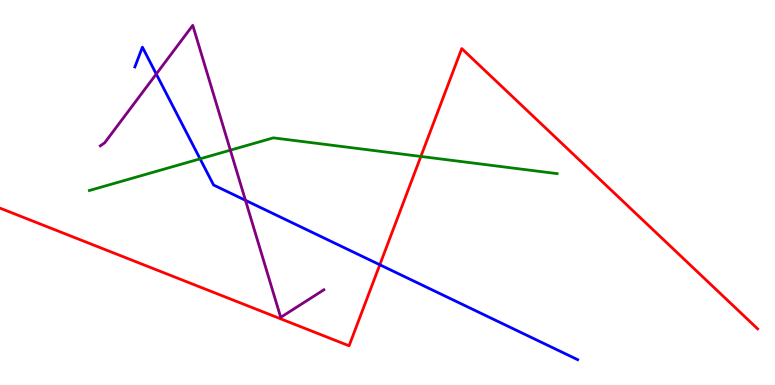[{'lines': ['blue', 'red'], 'intersections': [{'x': 4.9, 'y': 3.12}]}, {'lines': ['green', 'red'], 'intersections': [{'x': 5.43, 'y': 5.94}]}, {'lines': ['purple', 'red'], 'intersections': []}, {'lines': ['blue', 'green'], 'intersections': [{'x': 2.58, 'y': 5.87}]}, {'lines': ['blue', 'purple'], 'intersections': [{'x': 2.02, 'y': 8.08}, {'x': 3.17, 'y': 4.8}]}, {'lines': ['green', 'purple'], 'intersections': [{'x': 2.97, 'y': 6.1}]}]